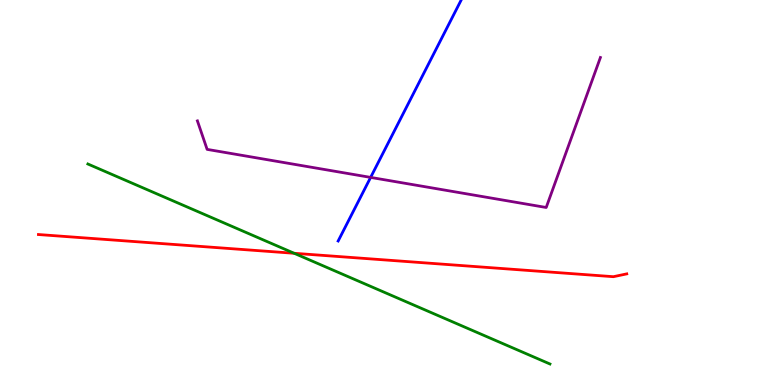[{'lines': ['blue', 'red'], 'intersections': []}, {'lines': ['green', 'red'], 'intersections': [{'x': 3.8, 'y': 3.42}]}, {'lines': ['purple', 'red'], 'intersections': []}, {'lines': ['blue', 'green'], 'intersections': []}, {'lines': ['blue', 'purple'], 'intersections': [{'x': 4.78, 'y': 5.39}]}, {'lines': ['green', 'purple'], 'intersections': []}]